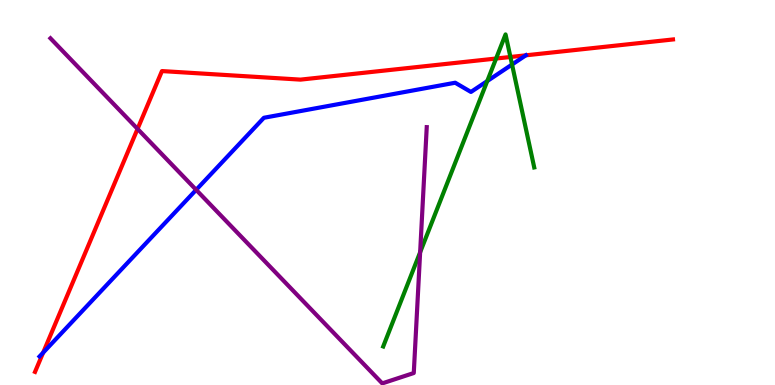[{'lines': ['blue', 'red'], 'intersections': [{'x': 0.557, 'y': 0.84}, {'x': 6.78, 'y': 8.56}]}, {'lines': ['green', 'red'], 'intersections': [{'x': 6.4, 'y': 8.48}, {'x': 6.59, 'y': 8.52}]}, {'lines': ['purple', 'red'], 'intersections': [{'x': 1.77, 'y': 6.65}]}, {'lines': ['blue', 'green'], 'intersections': [{'x': 6.29, 'y': 7.89}, {'x': 6.61, 'y': 8.32}]}, {'lines': ['blue', 'purple'], 'intersections': [{'x': 2.53, 'y': 5.07}]}, {'lines': ['green', 'purple'], 'intersections': [{'x': 5.42, 'y': 3.45}]}]